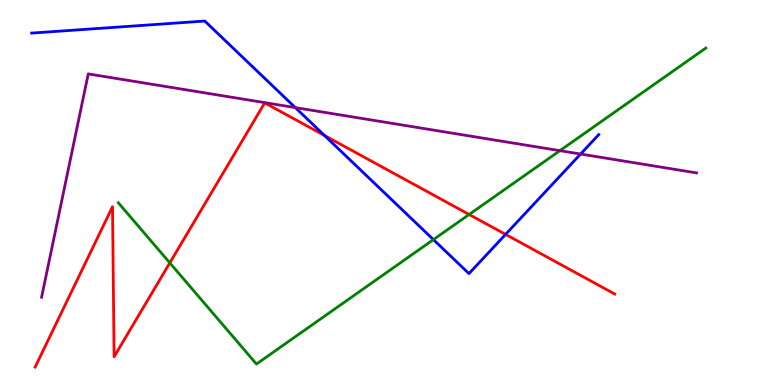[{'lines': ['blue', 'red'], 'intersections': [{'x': 4.19, 'y': 6.48}, {'x': 6.52, 'y': 3.91}]}, {'lines': ['green', 'red'], 'intersections': [{'x': 2.19, 'y': 3.17}, {'x': 6.05, 'y': 4.43}]}, {'lines': ['purple', 'red'], 'intersections': []}, {'lines': ['blue', 'green'], 'intersections': [{'x': 5.59, 'y': 3.78}]}, {'lines': ['blue', 'purple'], 'intersections': [{'x': 3.81, 'y': 7.21}, {'x': 7.49, 'y': 6.0}]}, {'lines': ['green', 'purple'], 'intersections': [{'x': 7.22, 'y': 6.09}]}]